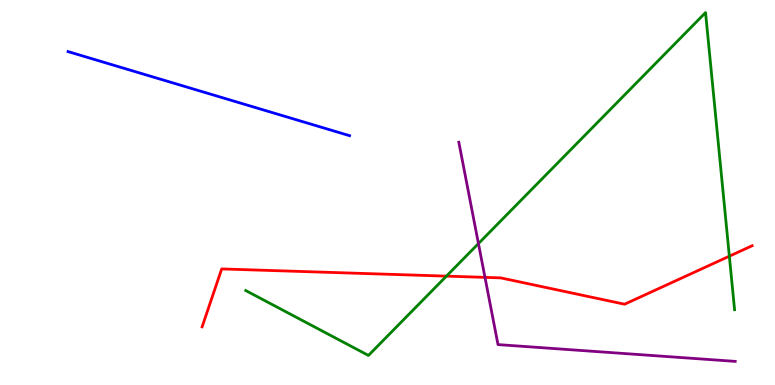[{'lines': ['blue', 'red'], 'intersections': []}, {'lines': ['green', 'red'], 'intersections': [{'x': 5.76, 'y': 2.83}, {'x': 9.41, 'y': 3.35}]}, {'lines': ['purple', 'red'], 'intersections': [{'x': 6.26, 'y': 2.8}]}, {'lines': ['blue', 'green'], 'intersections': []}, {'lines': ['blue', 'purple'], 'intersections': []}, {'lines': ['green', 'purple'], 'intersections': [{'x': 6.17, 'y': 3.67}]}]